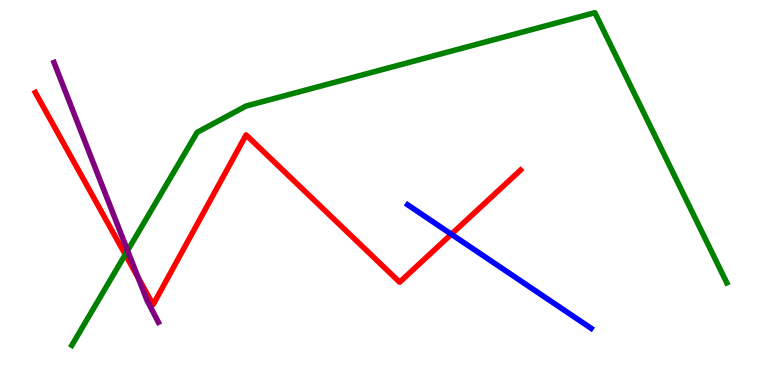[{'lines': ['blue', 'red'], 'intersections': [{'x': 5.82, 'y': 3.92}]}, {'lines': ['green', 'red'], 'intersections': [{'x': 1.62, 'y': 3.39}]}, {'lines': ['purple', 'red'], 'intersections': [{'x': 1.78, 'y': 2.78}]}, {'lines': ['blue', 'green'], 'intersections': []}, {'lines': ['blue', 'purple'], 'intersections': []}, {'lines': ['green', 'purple'], 'intersections': [{'x': 1.65, 'y': 3.49}]}]